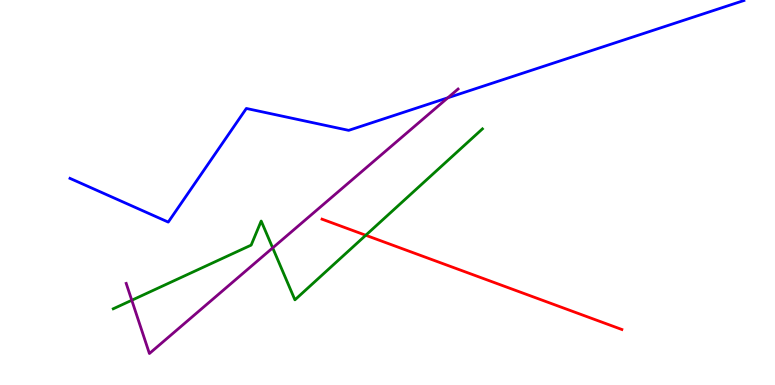[{'lines': ['blue', 'red'], 'intersections': []}, {'lines': ['green', 'red'], 'intersections': [{'x': 4.72, 'y': 3.89}]}, {'lines': ['purple', 'red'], 'intersections': []}, {'lines': ['blue', 'green'], 'intersections': []}, {'lines': ['blue', 'purple'], 'intersections': [{'x': 5.78, 'y': 7.46}]}, {'lines': ['green', 'purple'], 'intersections': [{'x': 1.7, 'y': 2.2}, {'x': 3.52, 'y': 3.56}]}]